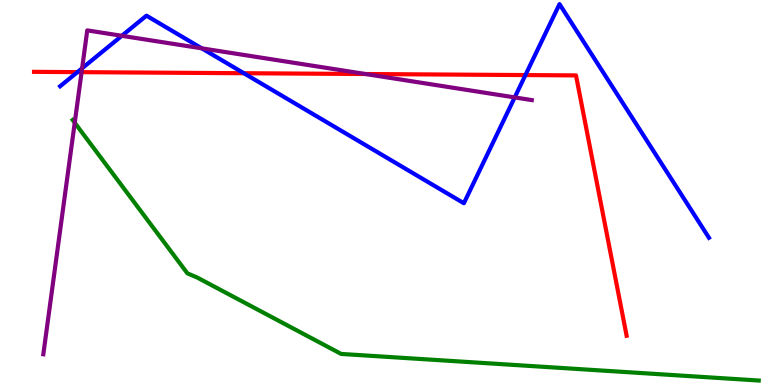[{'lines': ['blue', 'red'], 'intersections': [{'x': 0.999, 'y': 8.13}, {'x': 3.15, 'y': 8.1}, {'x': 6.78, 'y': 8.05}]}, {'lines': ['green', 'red'], 'intersections': []}, {'lines': ['purple', 'red'], 'intersections': [{'x': 1.05, 'y': 8.13}, {'x': 4.72, 'y': 8.08}]}, {'lines': ['blue', 'green'], 'intersections': []}, {'lines': ['blue', 'purple'], 'intersections': [{'x': 1.06, 'y': 8.23}, {'x': 1.57, 'y': 9.07}, {'x': 2.6, 'y': 8.74}, {'x': 6.64, 'y': 7.47}]}, {'lines': ['green', 'purple'], 'intersections': [{'x': 0.964, 'y': 6.81}]}]